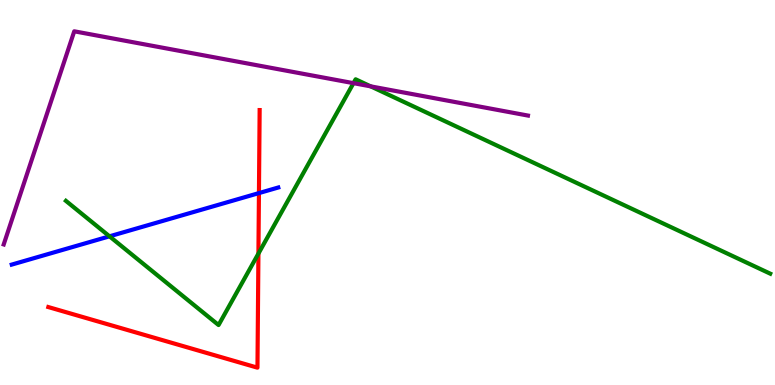[{'lines': ['blue', 'red'], 'intersections': [{'x': 3.34, 'y': 4.98}]}, {'lines': ['green', 'red'], 'intersections': [{'x': 3.33, 'y': 3.41}]}, {'lines': ['purple', 'red'], 'intersections': []}, {'lines': ['blue', 'green'], 'intersections': [{'x': 1.41, 'y': 3.86}]}, {'lines': ['blue', 'purple'], 'intersections': []}, {'lines': ['green', 'purple'], 'intersections': [{'x': 4.56, 'y': 7.84}, {'x': 4.78, 'y': 7.76}]}]